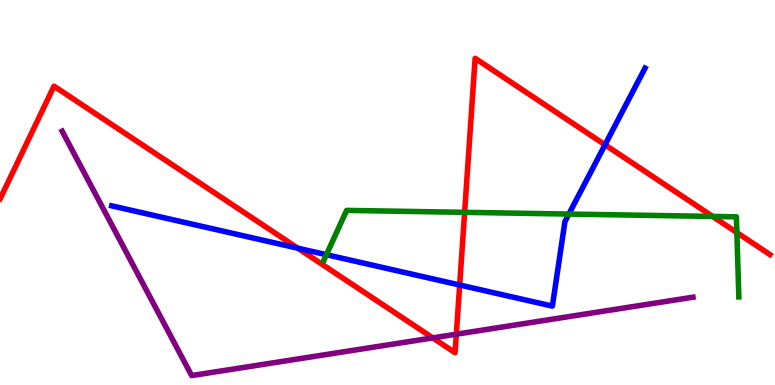[{'lines': ['blue', 'red'], 'intersections': [{'x': 3.84, 'y': 3.55}, {'x': 5.93, 'y': 2.6}, {'x': 7.81, 'y': 6.24}]}, {'lines': ['green', 'red'], 'intersections': [{'x': 6.0, 'y': 4.48}, {'x': 9.2, 'y': 4.38}, {'x': 9.51, 'y': 3.96}]}, {'lines': ['purple', 'red'], 'intersections': [{'x': 5.58, 'y': 1.22}, {'x': 5.89, 'y': 1.32}]}, {'lines': ['blue', 'green'], 'intersections': [{'x': 4.21, 'y': 3.38}, {'x': 7.34, 'y': 4.44}]}, {'lines': ['blue', 'purple'], 'intersections': []}, {'lines': ['green', 'purple'], 'intersections': []}]